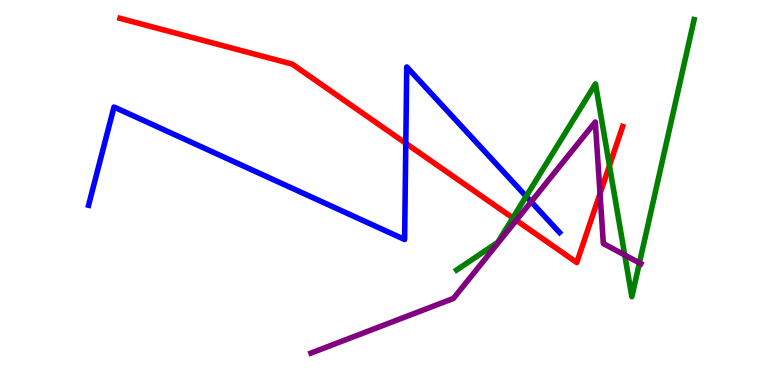[{'lines': ['blue', 'red'], 'intersections': [{'x': 5.24, 'y': 6.28}]}, {'lines': ['green', 'red'], 'intersections': [{'x': 6.62, 'y': 4.34}, {'x': 7.86, 'y': 5.7}]}, {'lines': ['purple', 'red'], 'intersections': [{'x': 6.66, 'y': 4.28}, {'x': 7.74, 'y': 4.97}]}, {'lines': ['blue', 'green'], 'intersections': [{'x': 6.79, 'y': 4.9}]}, {'lines': ['blue', 'purple'], 'intersections': [{'x': 6.85, 'y': 4.76}]}, {'lines': ['green', 'purple'], 'intersections': [{'x': 8.06, 'y': 3.38}, {'x': 8.25, 'y': 3.17}]}]